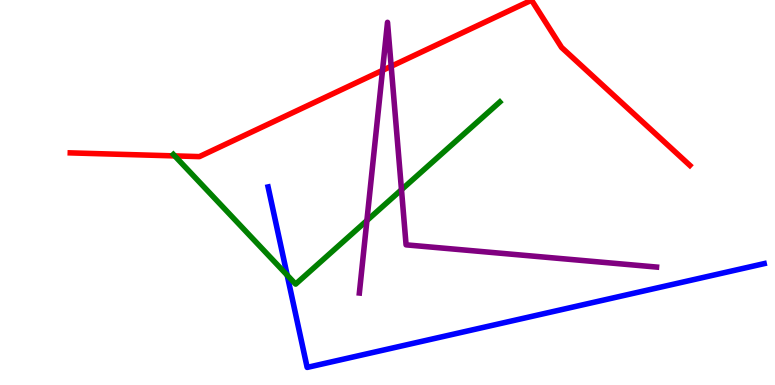[{'lines': ['blue', 'red'], 'intersections': []}, {'lines': ['green', 'red'], 'intersections': [{'x': 2.25, 'y': 5.95}]}, {'lines': ['purple', 'red'], 'intersections': [{'x': 4.94, 'y': 8.17}, {'x': 5.05, 'y': 8.28}]}, {'lines': ['blue', 'green'], 'intersections': [{'x': 3.71, 'y': 2.85}]}, {'lines': ['blue', 'purple'], 'intersections': []}, {'lines': ['green', 'purple'], 'intersections': [{'x': 4.73, 'y': 4.27}, {'x': 5.18, 'y': 5.07}]}]